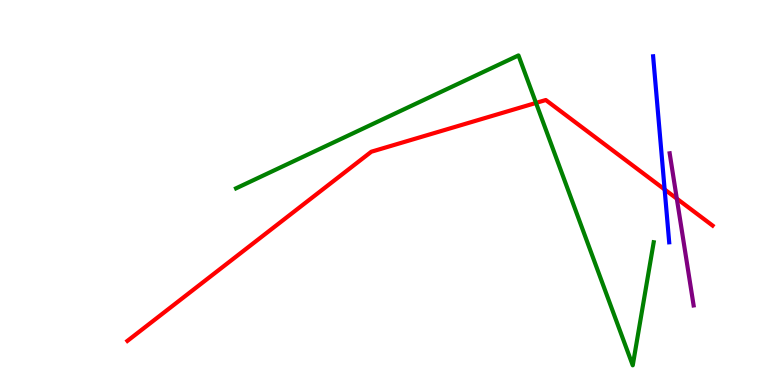[{'lines': ['blue', 'red'], 'intersections': [{'x': 8.58, 'y': 5.08}]}, {'lines': ['green', 'red'], 'intersections': [{'x': 6.92, 'y': 7.33}]}, {'lines': ['purple', 'red'], 'intersections': [{'x': 8.73, 'y': 4.84}]}, {'lines': ['blue', 'green'], 'intersections': []}, {'lines': ['blue', 'purple'], 'intersections': []}, {'lines': ['green', 'purple'], 'intersections': []}]